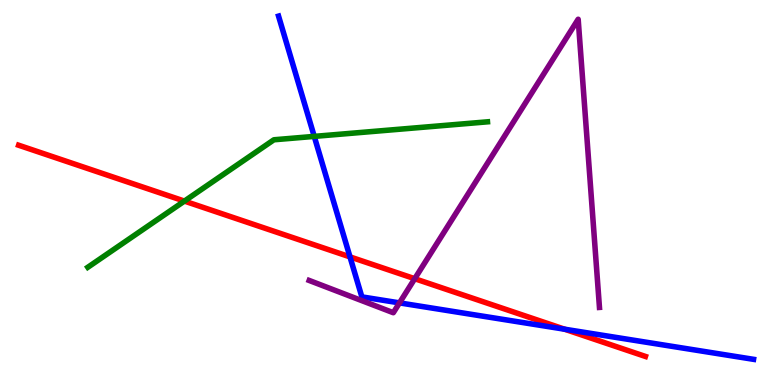[{'lines': ['blue', 'red'], 'intersections': [{'x': 4.52, 'y': 3.33}, {'x': 7.29, 'y': 1.45}]}, {'lines': ['green', 'red'], 'intersections': [{'x': 2.38, 'y': 4.78}]}, {'lines': ['purple', 'red'], 'intersections': [{'x': 5.35, 'y': 2.76}]}, {'lines': ['blue', 'green'], 'intersections': [{'x': 4.05, 'y': 6.46}]}, {'lines': ['blue', 'purple'], 'intersections': [{'x': 5.15, 'y': 2.13}]}, {'lines': ['green', 'purple'], 'intersections': []}]